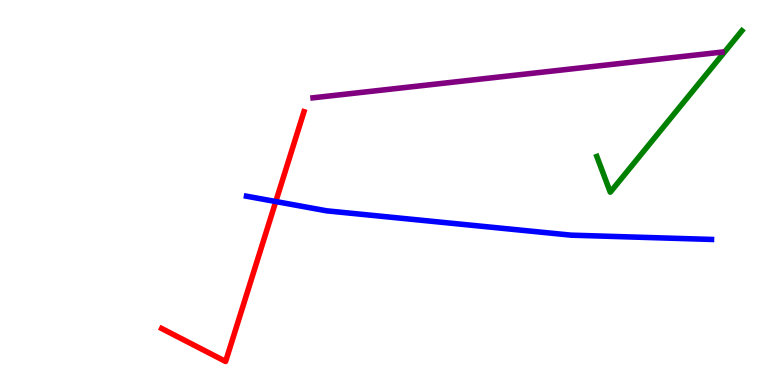[{'lines': ['blue', 'red'], 'intersections': [{'x': 3.56, 'y': 4.77}]}, {'lines': ['green', 'red'], 'intersections': []}, {'lines': ['purple', 'red'], 'intersections': []}, {'lines': ['blue', 'green'], 'intersections': []}, {'lines': ['blue', 'purple'], 'intersections': []}, {'lines': ['green', 'purple'], 'intersections': []}]